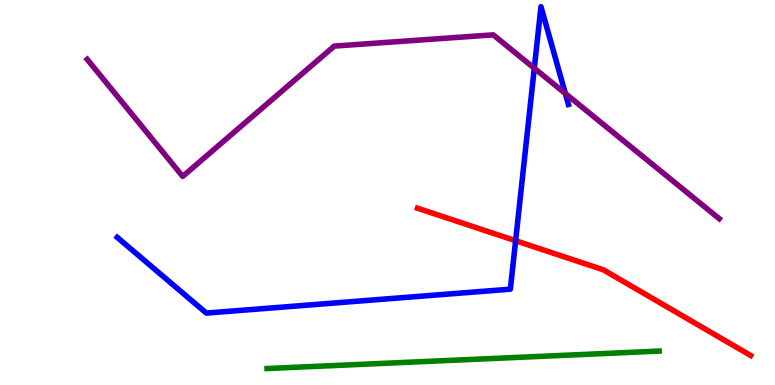[{'lines': ['blue', 'red'], 'intersections': [{'x': 6.65, 'y': 3.75}]}, {'lines': ['green', 'red'], 'intersections': []}, {'lines': ['purple', 'red'], 'intersections': []}, {'lines': ['blue', 'green'], 'intersections': []}, {'lines': ['blue', 'purple'], 'intersections': [{'x': 6.89, 'y': 8.23}, {'x': 7.29, 'y': 7.57}]}, {'lines': ['green', 'purple'], 'intersections': []}]